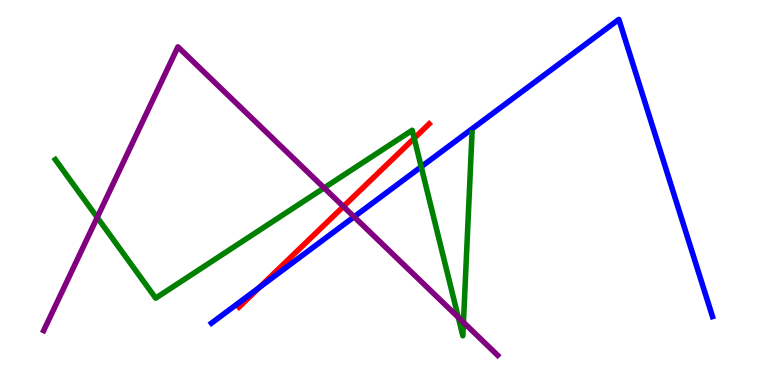[{'lines': ['blue', 'red'], 'intersections': [{'x': 3.35, 'y': 2.54}]}, {'lines': ['green', 'red'], 'intersections': [{'x': 5.34, 'y': 6.41}]}, {'lines': ['purple', 'red'], 'intersections': [{'x': 4.43, 'y': 4.64}]}, {'lines': ['blue', 'green'], 'intersections': [{'x': 5.43, 'y': 5.67}]}, {'lines': ['blue', 'purple'], 'intersections': [{'x': 4.57, 'y': 4.37}]}, {'lines': ['green', 'purple'], 'intersections': [{'x': 1.25, 'y': 4.35}, {'x': 4.18, 'y': 5.12}, {'x': 5.91, 'y': 1.76}, {'x': 5.98, 'y': 1.63}]}]